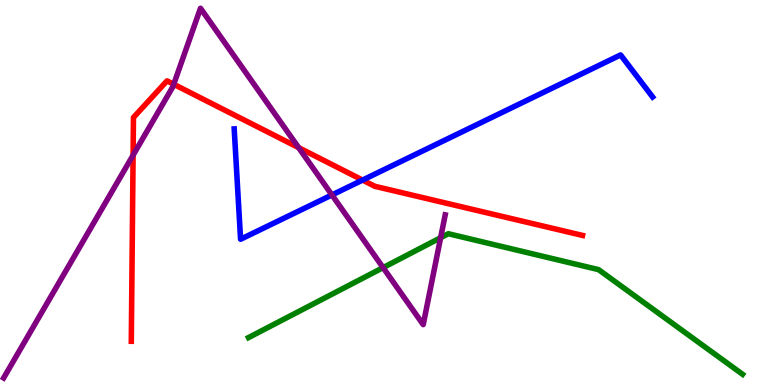[{'lines': ['blue', 'red'], 'intersections': [{'x': 4.68, 'y': 5.32}]}, {'lines': ['green', 'red'], 'intersections': []}, {'lines': ['purple', 'red'], 'intersections': [{'x': 1.72, 'y': 5.97}, {'x': 2.24, 'y': 7.81}, {'x': 3.85, 'y': 6.17}]}, {'lines': ['blue', 'green'], 'intersections': []}, {'lines': ['blue', 'purple'], 'intersections': [{'x': 4.28, 'y': 4.94}]}, {'lines': ['green', 'purple'], 'intersections': [{'x': 4.94, 'y': 3.05}, {'x': 5.69, 'y': 3.83}]}]